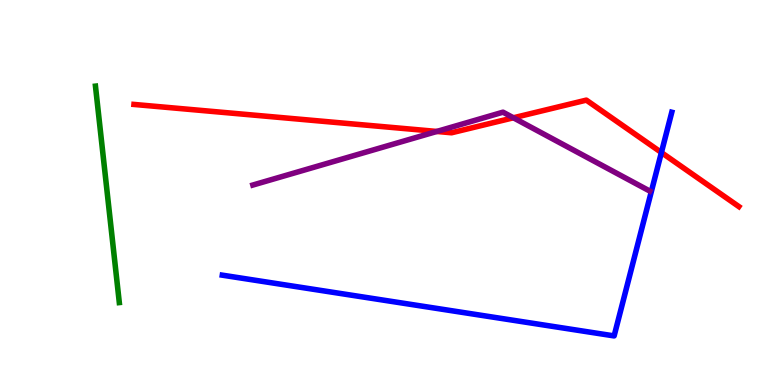[{'lines': ['blue', 'red'], 'intersections': [{'x': 8.53, 'y': 6.04}]}, {'lines': ['green', 'red'], 'intersections': []}, {'lines': ['purple', 'red'], 'intersections': [{'x': 5.64, 'y': 6.59}, {'x': 6.62, 'y': 6.94}]}, {'lines': ['blue', 'green'], 'intersections': []}, {'lines': ['blue', 'purple'], 'intersections': []}, {'lines': ['green', 'purple'], 'intersections': []}]